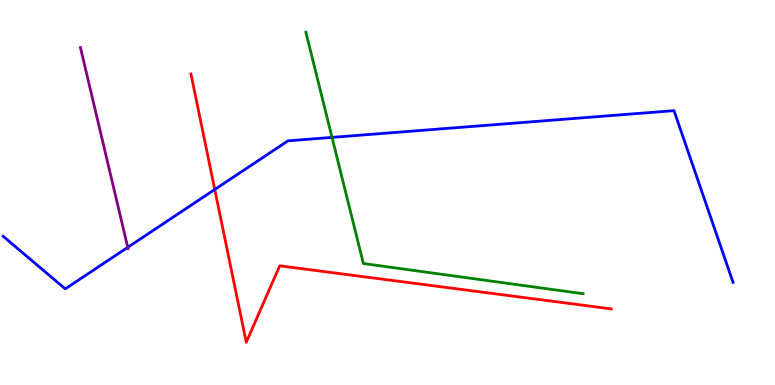[{'lines': ['blue', 'red'], 'intersections': [{'x': 2.77, 'y': 5.08}]}, {'lines': ['green', 'red'], 'intersections': []}, {'lines': ['purple', 'red'], 'intersections': []}, {'lines': ['blue', 'green'], 'intersections': [{'x': 4.28, 'y': 6.43}]}, {'lines': ['blue', 'purple'], 'intersections': [{'x': 1.65, 'y': 3.58}]}, {'lines': ['green', 'purple'], 'intersections': []}]